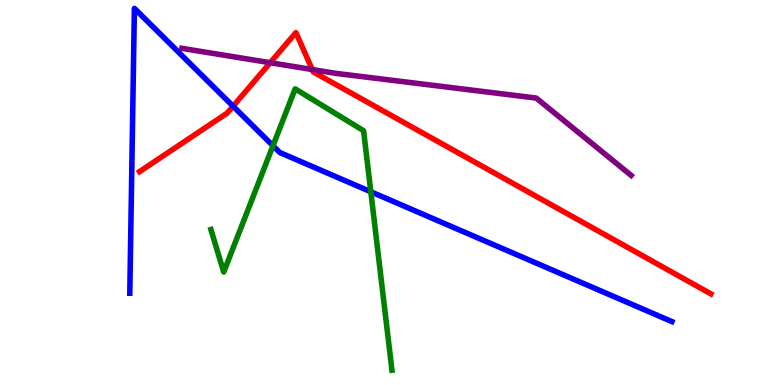[{'lines': ['blue', 'red'], 'intersections': [{'x': 3.01, 'y': 7.24}]}, {'lines': ['green', 'red'], 'intersections': []}, {'lines': ['purple', 'red'], 'intersections': [{'x': 3.49, 'y': 8.37}, {'x': 4.03, 'y': 8.19}]}, {'lines': ['blue', 'green'], 'intersections': [{'x': 3.52, 'y': 6.21}, {'x': 4.78, 'y': 5.02}]}, {'lines': ['blue', 'purple'], 'intersections': []}, {'lines': ['green', 'purple'], 'intersections': []}]